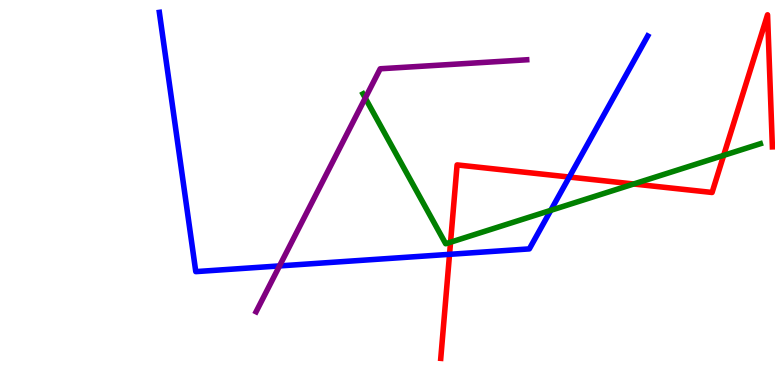[{'lines': ['blue', 'red'], 'intersections': [{'x': 5.8, 'y': 3.39}, {'x': 7.35, 'y': 5.4}]}, {'lines': ['green', 'red'], 'intersections': [{'x': 5.81, 'y': 3.71}, {'x': 8.18, 'y': 5.22}, {'x': 9.34, 'y': 5.96}]}, {'lines': ['purple', 'red'], 'intersections': []}, {'lines': ['blue', 'green'], 'intersections': [{'x': 7.11, 'y': 4.54}]}, {'lines': ['blue', 'purple'], 'intersections': [{'x': 3.61, 'y': 3.09}]}, {'lines': ['green', 'purple'], 'intersections': [{'x': 4.71, 'y': 7.45}]}]